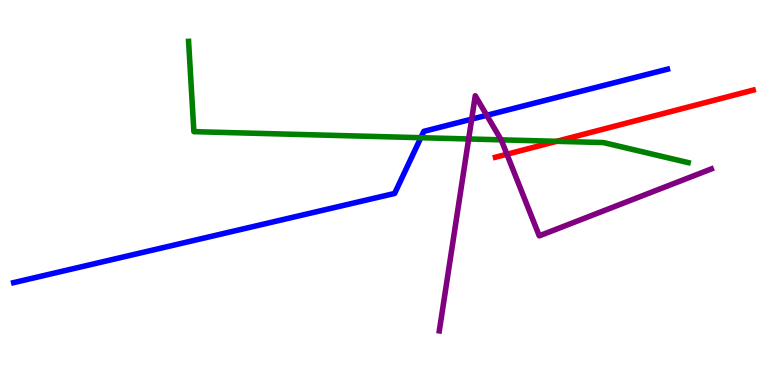[{'lines': ['blue', 'red'], 'intersections': []}, {'lines': ['green', 'red'], 'intersections': [{'x': 7.18, 'y': 6.33}]}, {'lines': ['purple', 'red'], 'intersections': [{'x': 6.54, 'y': 5.99}]}, {'lines': ['blue', 'green'], 'intersections': [{'x': 5.43, 'y': 6.42}]}, {'lines': ['blue', 'purple'], 'intersections': [{'x': 6.09, 'y': 6.91}, {'x': 6.28, 'y': 7.0}]}, {'lines': ['green', 'purple'], 'intersections': [{'x': 6.05, 'y': 6.39}, {'x': 6.47, 'y': 6.37}]}]